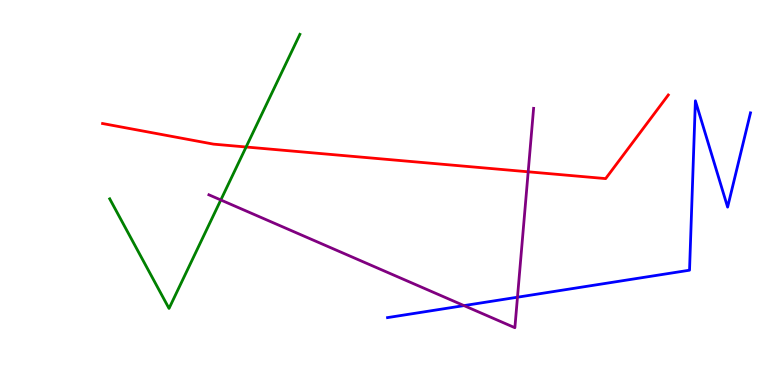[{'lines': ['blue', 'red'], 'intersections': []}, {'lines': ['green', 'red'], 'intersections': [{'x': 3.18, 'y': 6.18}]}, {'lines': ['purple', 'red'], 'intersections': [{'x': 6.82, 'y': 5.54}]}, {'lines': ['blue', 'green'], 'intersections': []}, {'lines': ['blue', 'purple'], 'intersections': [{'x': 5.99, 'y': 2.06}, {'x': 6.68, 'y': 2.28}]}, {'lines': ['green', 'purple'], 'intersections': [{'x': 2.85, 'y': 4.81}]}]